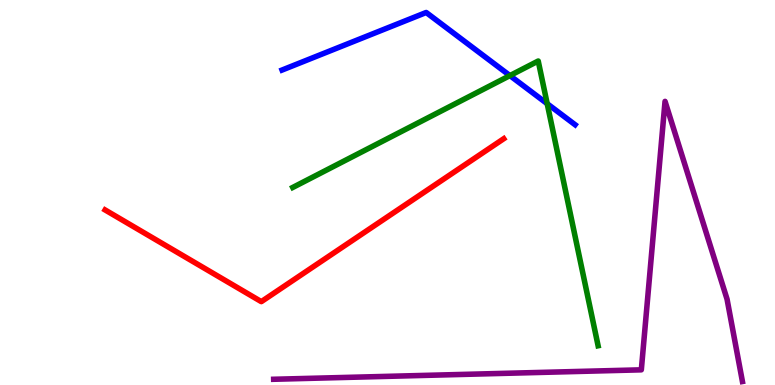[{'lines': ['blue', 'red'], 'intersections': []}, {'lines': ['green', 'red'], 'intersections': []}, {'lines': ['purple', 'red'], 'intersections': []}, {'lines': ['blue', 'green'], 'intersections': [{'x': 6.58, 'y': 8.04}, {'x': 7.06, 'y': 7.31}]}, {'lines': ['blue', 'purple'], 'intersections': []}, {'lines': ['green', 'purple'], 'intersections': []}]